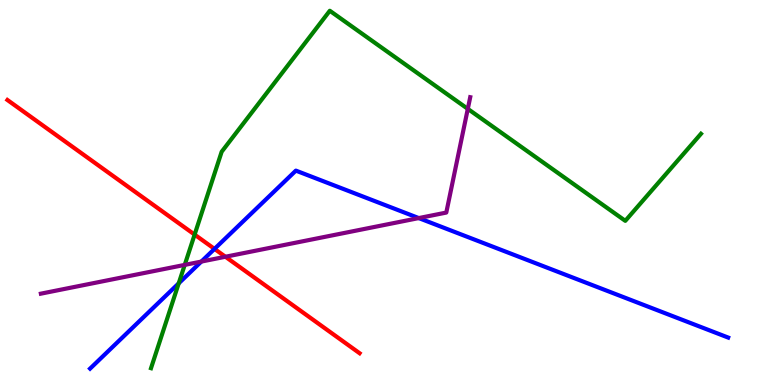[{'lines': ['blue', 'red'], 'intersections': [{'x': 2.77, 'y': 3.54}]}, {'lines': ['green', 'red'], 'intersections': [{'x': 2.51, 'y': 3.91}]}, {'lines': ['purple', 'red'], 'intersections': [{'x': 2.91, 'y': 3.33}]}, {'lines': ['blue', 'green'], 'intersections': [{'x': 2.31, 'y': 2.64}]}, {'lines': ['blue', 'purple'], 'intersections': [{'x': 2.6, 'y': 3.21}, {'x': 5.4, 'y': 4.34}]}, {'lines': ['green', 'purple'], 'intersections': [{'x': 2.38, 'y': 3.12}, {'x': 6.04, 'y': 7.17}]}]